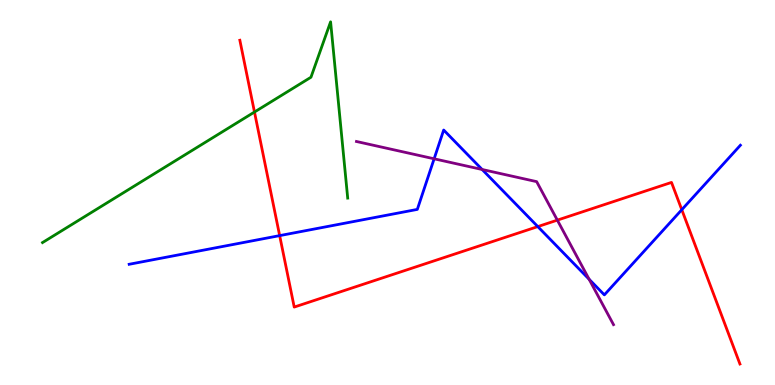[{'lines': ['blue', 'red'], 'intersections': [{'x': 3.61, 'y': 3.88}, {'x': 6.94, 'y': 4.11}, {'x': 8.8, 'y': 4.55}]}, {'lines': ['green', 'red'], 'intersections': [{'x': 3.28, 'y': 7.09}]}, {'lines': ['purple', 'red'], 'intersections': [{'x': 7.19, 'y': 4.28}]}, {'lines': ['blue', 'green'], 'intersections': []}, {'lines': ['blue', 'purple'], 'intersections': [{'x': 5.6, 'y': 5.88}, {'x': 6.22, 'y': 5.6}, {'x': 7.6, 'y': 2.75}]}, {'lines': ['green', 'purple'], 'intersections': []}]